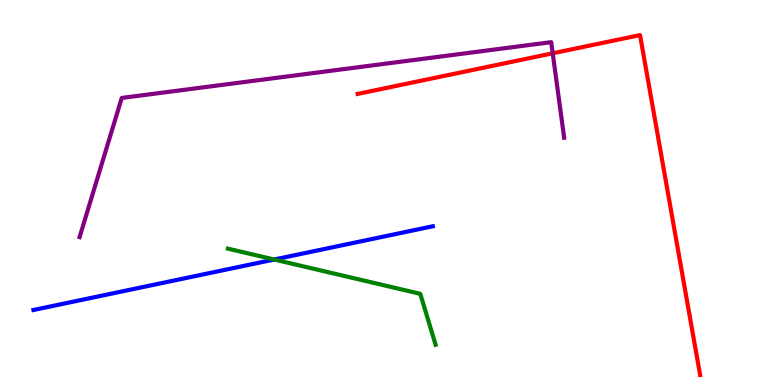[{'lines': ['blue', 'red'], 'intersections': []}, {'lines': ['green', 'red'], 'intersections': []}, {'lines': ['purple', 'red'], 'intersections': [{'x': 7.13, 'y': 8.62}]}, {'lines': ['blue', 'green'], 'intersections': [{'x': 3.54, 'y': 3.26}]}, {'lines': ['blue', 'purple'], 'intersections': []}, {'lines': ['green', 'purple'], 'intersections': []}]